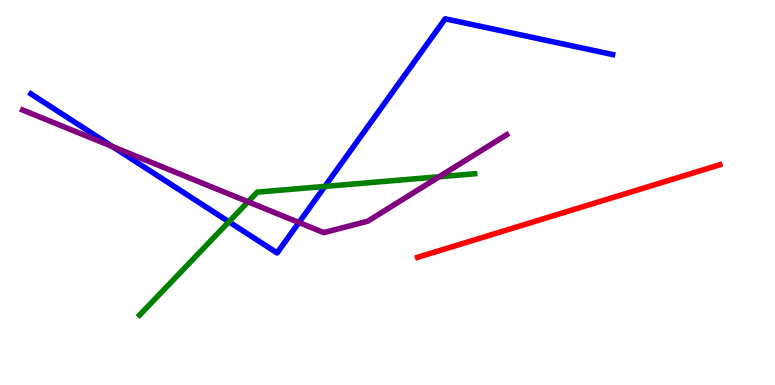[{'lines': ['blue', 'red'], 'intersections': []}, {'lines': ['green', 'red'], 'intersections': []}, {'lines': ['purple', 'red'], 'intersections': []}, {'lines': ['blue', 'green'], 'intersections': [{'x': 2.95, 'y': 4.24}, {'x': 4.19, 'y': 5.16}]}, {'lines': ['blue', 'purple'], 'intersections': [{'x': 1.45, 'y': 6.19}, {'x': 3.86, 'y': 4.22}]}, {'lines': ['green', 'purple'], 'intersections': [{'x': 3.2, 'y': 4.76}, {'x': 5.67, 'y': 5.41}]}]